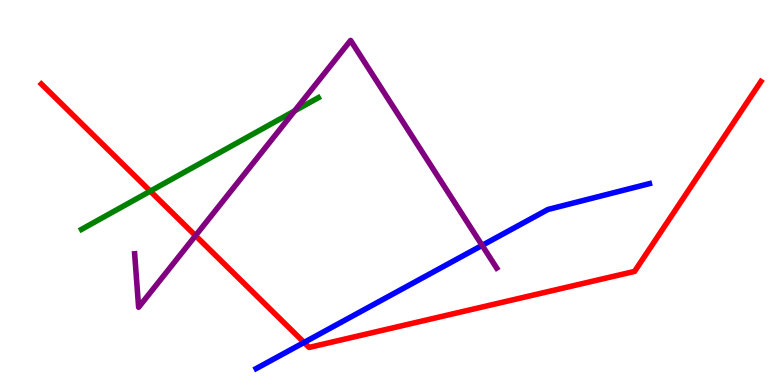[{'lines': ['blue', 'red'], 'intersections': [{'x': 3.92, 'y': 1.11}]}, {'lines': ['green', 'red'], 'intersections': [{'x': 1.94, 'y': 5.04}]}, {'lines': ['purple', 'red'], 'intersections': [{'x': 2.52, 'y': 3.88}]}, {'lines': ['blue', 'green'], 'intersections': []}, {'lines': ['blue', 'purple'], 'intersections': [{'x': 6.22, 'y': 3.63}]}, {'lines': ['green', 'purple'], 'intersections': [{'x': 3.8, 'y': 7.12}]}]